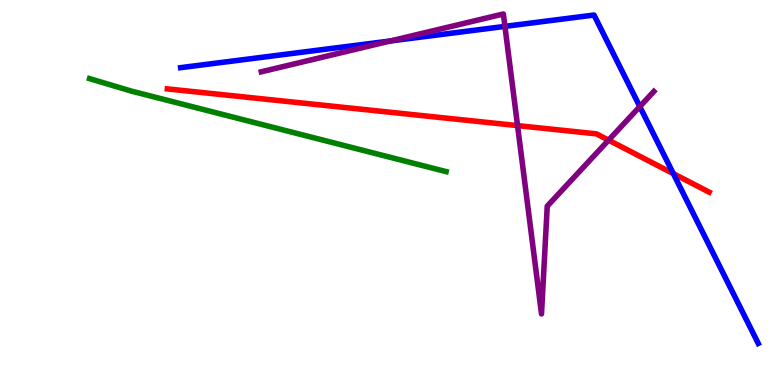[{'lines': ['blue', 'red'], 'intersections': [{'x': 8.69, 'y': 5.49}]}, {'lines': ['green', 'red'], 'intersections': []}, {'lines': ['purple', 'red'], 'intersections': [{'x': 6.68, 'y': 6.74}, {'x': 7.85, 'y': 6.36}]}, {'lines': ['blue', 'green'], 'intersections': []}, {'lines': ['blue', 'purple'], 'intersections': [{'x': 5.04, 'y': 8.94}, {'x': 6.52, 'y': 9.31}, {'x': 8.26, 'y': 7.23}]}, {'lines': ['green', 'purple'], 'intersections': []}]